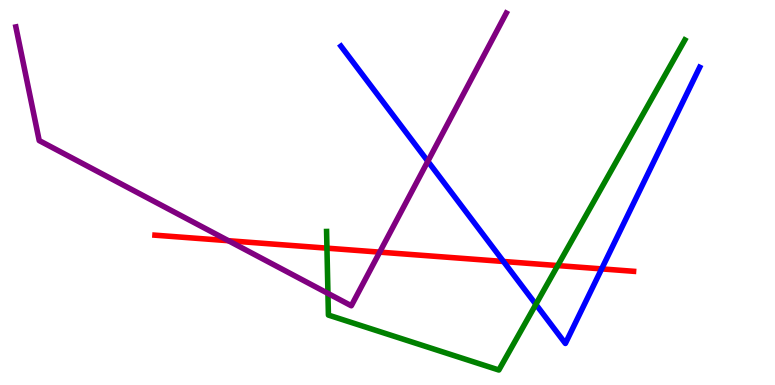[{'lines': ['blue', 'red'], 'intersections': [{'x': 6.5, 'y': 3.21}, {'x': 7.76, 'y': 3.02}]}, {'lines': ['green', 'red'], 'intersections': [{'x': 4.22, 'y': 3.55}, {'x': 7.2, 'y': 3.1}]}, {'lines': ['purple', 'red'], 'intersections': [{'x': 2.95, 'y': 3.75}, {'x': 4.9, 'y': 3.45}]}, {'lines': ['blue', 'green'], 'intersections': [{'x': 6.91, 'y': 2.09}]}, {'lines': ['blue', 'purple'], 'intersections': [{'x': 5.52, 'y': 5.81}]}, {'lines': ['green', 'purple'], 'intersections': [{'x': 4.23, 'y': 2.38}]}]